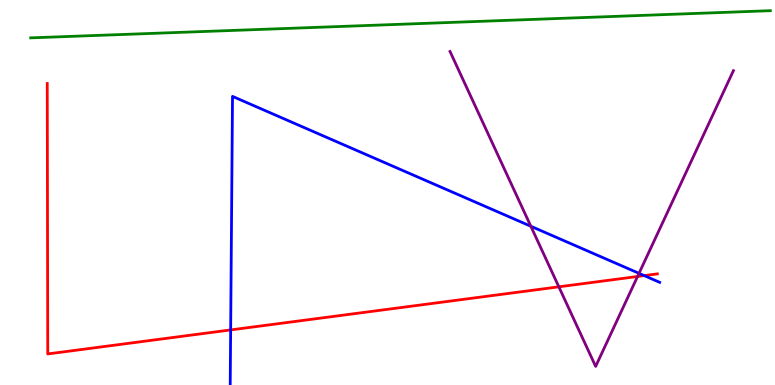[{'lines': ['blue', 'red'], 'intersections': [{'x': 2.98, 'y': 1.43}, {'x': 8.31, 'y': 2.84}]}, {'lines': ['green', 'red'], 'intersections': []}, {'lines': ['purple', 'red'], 'intersections': [{'x': 7.21, 'y': 2.55}, {'x': 8.23, 'y': 2.82}]}, {'lines': ['blue', 'green'], 'intersections': []}, {'lines': ['blue', 'purple'], 'intersections': [{'x': 6.85, 'y': 4.12}, {'x': 8.25, 'y': 2.9}]}, {'lines': ['green', 'purple'], 'intersections': []}]